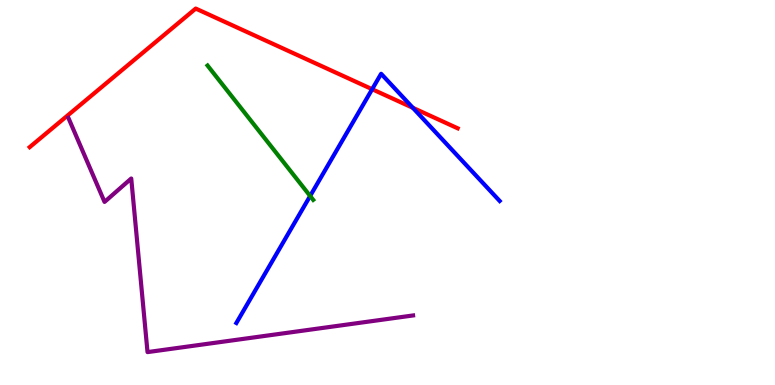[{'lines': ['blue', 'red'], 'intersections': [{'x': 4.8, 'y': 7.68}, {'x': 5.33, 'y': 7.2}]}, {'lines': ['green', 'red'], 'intersections': []}, {'lines': ['purple', 'red'], 'intersections': []}, {'lines': ['blue', 'green'], 'intersections': [{'x': 4.0, 'y': 4.91}]}, {'lines': ['blue', 'purple'], 'intersections': []}, {'lines': ['green', 'purple'], 'intersections': []}]